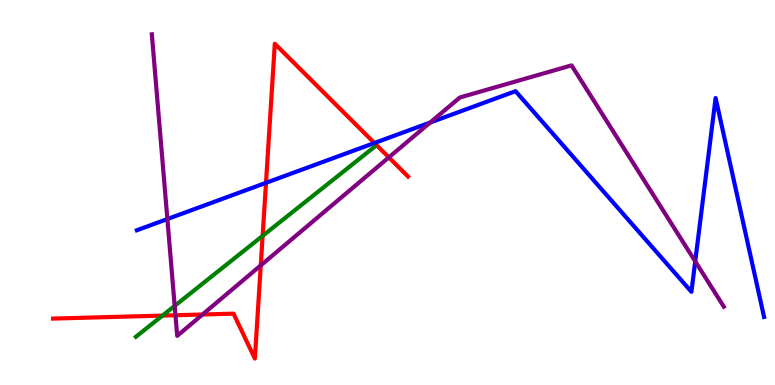[{'lines': ['blue', 'red'], 'intersections': [{'x': 3.43, 'y': 5.25}, {'x': 4.83, 'y': 6.29}]}, {'lines': ['green', 'red'], 'intersections': [{'x': 2.1, 'y': 1.8}, {'x': 3.39, 'y': 3.87}]}, {'lines': ['purple', 'red'], 'intersections': [{'x': 2.26, 'y': 1.81}, {'x': 2.61, 'y': 1.83}, {'x': 3.36, 'y': 3.11}, {'x': 5.02, 'y': 5.91}]}, {'lines': ['blue', 'green'], 'intersections': []}, {'lines': ['blue', 'purple'], 'intersections': [{'x': 2.16, 'y': 4.31}, {'x': 5.55, 'y': 6.82}, {'x': 8.97, 'y': 3.21}]}, {'lines': ['green', 'purple'], 'intersections': [{'x': 2.25, 'y': 2.05}]}]